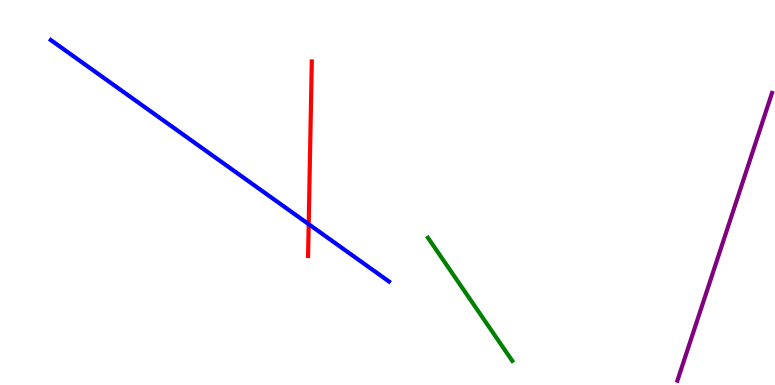[{'lines': ['blue', 'red'], 'intersections': [{'x': 3.98, 'y': 4.18}]}, {'lines': ['green', 'red'], 'intersections': []}, {'lines': ['purple', 'red'], 'intersections': []}, {'lines': ['blue', 'green'], 'intersections': []}, {'lines': ['blue', 'purple'], 'intersections': []}, {'lines': ['green', 'purple'], 'intersections': []}]